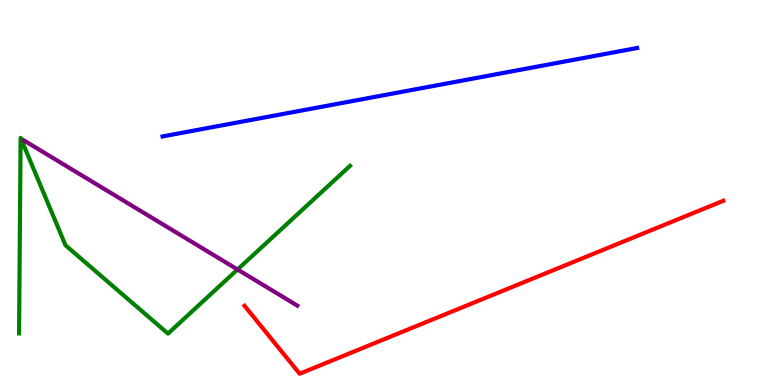[{'lines': ['blue', 'red'], 'intersections': []}, {'lines': ['green', 'red'], 'intersections': []}, {'lines': ['purple', 'red'], 'intersections': []}, {'lines': ['blue', 'green'], 'intersections': []}, {'lines': ['blue', 'purple'], 'intersections': []}, {'lines': ['green', 'purple'], 'intersections': [{'x': 3.07, 'y': 3.0}]}]